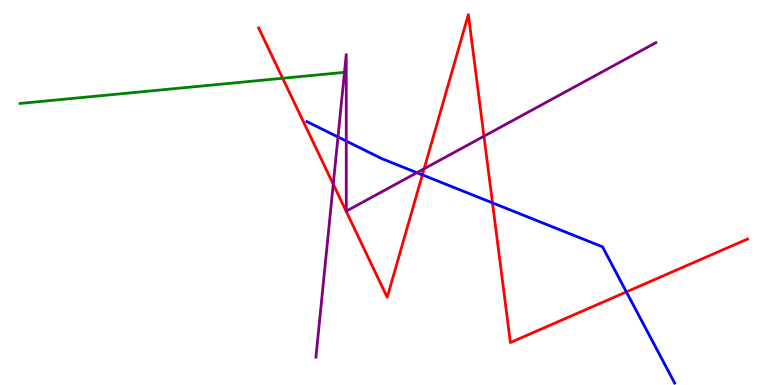[{'lines': ['blue', 'red'], 'intersections': [{'x': 5.45, 'y': 5.46}, {'x': 6.35, 'y': 4.73}, {'x': 8.08, 'y': 2.42}]}, {'lines': ['green', 'red'], 'intersections': [{'x': 3.65, 'y': 7.97}]}, {'lines': ['purple', 'red'], 'intersections': [{'x': 4.3, 'y': 5.22}, {'x': 5.47, 'y': 5.62}, {'x': 6.24, 'y': 6.46}]}, {'lines': ['blue', 'green'], 'intersections': []}, {'lines': ['blue', 'purple'], 'intersections': [{'x': 4.36, 'y': 6.44}, {'x': 4.47, 'y': 6.34}, {'x': 5.38, 'y': 5.51}]}, {'lines': ['green', 'purple'], 'intersections': [{'x': 4.44, 'y': 8.12}]}]